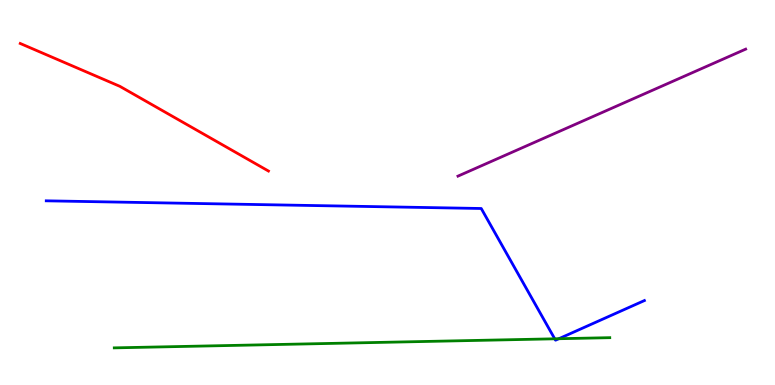[{'lines': ['blue', 'red'], 'intersections': []}, {'lines': ['green', 'red'], 'intersections': []}, {'lines': ['purple', 'red'], 'intersections': []}, {'lines': ['blue', 'green'], 'intersections': [{'x': 7.16, 'y': 1.2}, {'x': 7.21, 'y': 1.2}]}, {'lines': ['blue', 'purple'], 'intersections': []}, {'lines': ['green', 'purple'], 'intersections': []}]